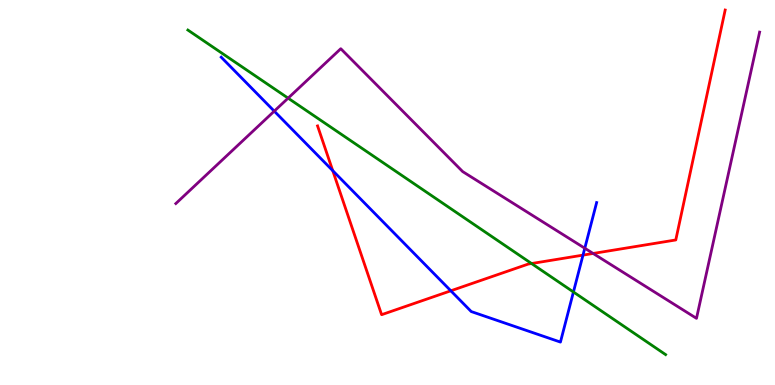[{'lines': ['blue', 'red'], 'intersections': [{'x': 4.29, 'y': 5.57}, {'x': 5.82, 'y': 2.45}, {'x': 7.52, 'y': 3.37}]}, {'lines': ['green', 'red'], 'intersections': [{'x': 6.86, 'y': 3.16}]}, {'lines': ['purple', 'red'], 'intersections': [{'x': 7.65, 'y': 3.42}]}, {'lines': ['blue', 'green'], 'intersections': [{'x': 7.4, 'y': 2.42}]}, {'lines': ['blue', 'purple'], 'intersections': [{'x': 3.54, 'y': 7.11}, {'x': 7.55, 'y': 3.55}]}, {'lines': ['green', 'purple'], 'intersections': [{'x': 3.72, 'y': 7.45}]}]